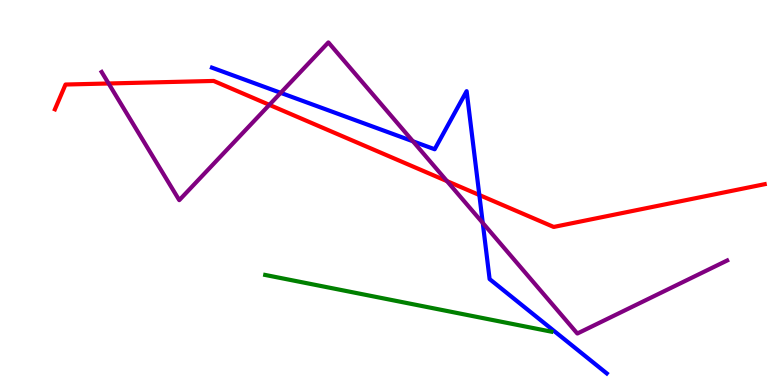[{'lines': ['blue', 'red'], 'intersections': [{'x': 6.18, 'y': 4.93}]}, {'lines': ['green', 'red'], 'intersections': []}, {'lines': ['purple', 'red'], 'intersections': [{'x': 1.4, 'y': 7.83}, {'x': 3.48, 'y': 7.28}, {'x': 5.77, 'y': 5.3}]}, {'lines': ['blue', 'green'], 'intersections': []}, {'lines': ['blue', 'purple'], 'intersections': [{'x': 3.62, 'y': 7.59}, {'x': 5.33, 'y': 6.33}, {'x': 6.23, 'y': 4.21}]}, {'lines': ['green', 'purple'], 'intersections': []}]